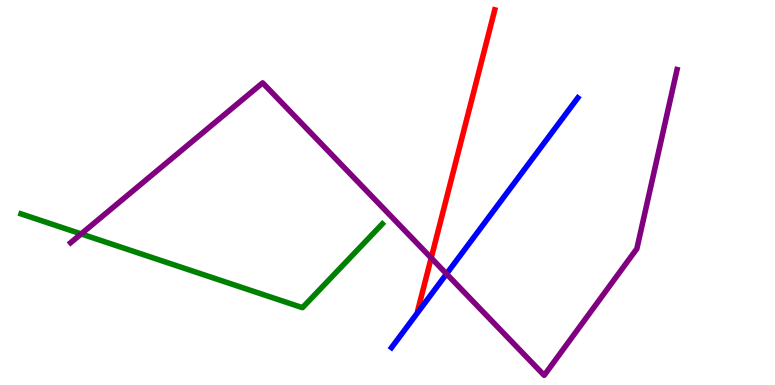[{'lines': ['blue', 'red'], 'intersections': []}, {'lines': ['green', 'red'], 'intersections': []}, {'lines': ['purple', 'red'], 'intersections': [{'x': 5.56, 'y': 3.3}]}, {'lines': ['blue', 'green'], 'intersections': []}, {'lines': ['blue', 'purple'], 'intersections': [{'x': 5.76, 'y': 2.89}]}, {'lines': ['green', 'purple'], 'intersections': [{'x': 1.05, 'y': 3.92}]}]